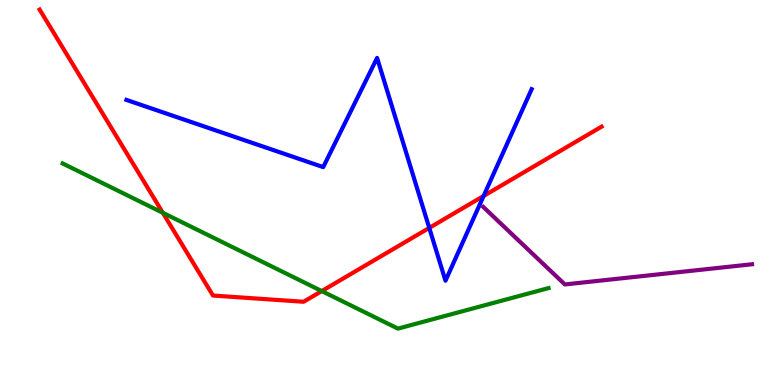[{'lines': ['blue', 'red'], 'intersections': [{'x': 5.54, 'y': 4.08}, {'x': 6.24, 'y': 4.91}]}, {'lines': ['green', 'red'], 'intersections': [{'x': 2.1, 'y': 4.47}, {'x': 4.15, 'y': 2.44}]}, {'lines': ['purple', 'red'], 'intersections': []}, {'lines': ['blue', 'green'], 'intersections': []}, {'lines': ['blue', 'purple'], 'intersections': []}, {'lines': ['green', 'purple'], 'intersections': []}]